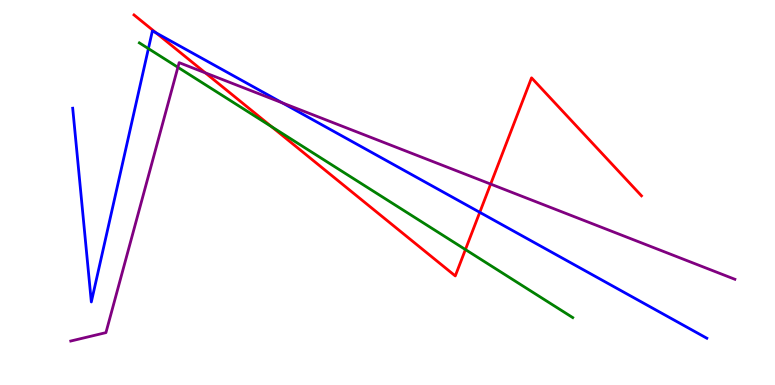[{'lines': ['blue', 'red'], 'intersections': [{'x': 2.01, 'y': 9.15}, {'x': 6.19, 'y': 4.48}]}, {'lines': ['green', 'red'], 'intersections': [{'x': 3.5, 'y': 6.71}, {'x': 6.01, 'y': 3.52}]}, {'lines': ['purple', 'red'], 'intersections': [{'x': 2.65, 'y': 8.11}, {'x': 6.33, 'y': 5.22}]}, {'lines': ['blue', 'green'], 'intersections': [{'x': 1.91, 'y': 8.74}]}, {'lines': ['blue', 'purple'], 'intersections': [{'x': 3.64, 'y': 7.33}]}, {'lines': ['green', 'purple'], 'intersections': [{'x': 2.3, 'y': 8.25}]}]